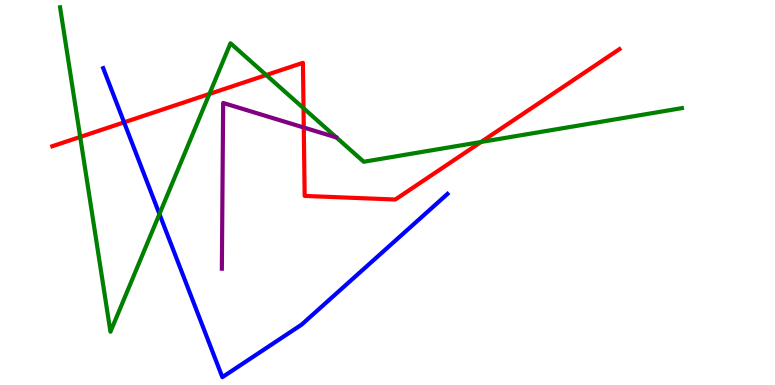[{'lines': ['blue', 'red'], 'intersections': [{'x': 1.6, 'y': 6.82}]}, {'lines': ['green', 'red'], 'intersections': [{'x': 1.03, 'y': 6.44}, {'x': 2.7, 'y': 7.56}, {'x': 3.44, 'y': 8.05}, {'x': 3.92, 'y': 7.19}, {'x': 6.21, 'y': 6.31}]}, {'lines': ['purple', 'red'], 'intersections': [{'x': 3.92, 'y': 6.69}]}, {'lines': ['blue', 'green'], 'intersections': [{'x': 2.06, 'y': 4.44}]}, {'lines': ['blue', 'purple'], 'intersections': []}, {'lines': ['green', 'purple'], 'intersections': []}]